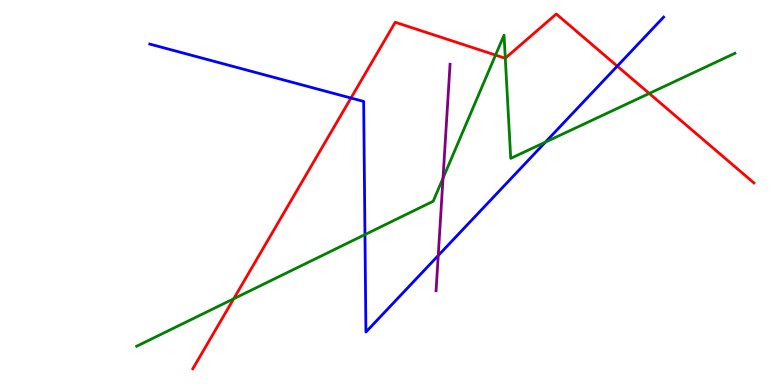[{'lines': ['blue', 'red'], 'intersections': [{'x': 4.53, 'y': 7.45}, {'x': 7.96, 'y': 8.28}]}, {'lines': ['green', 'red'], 'intersections': [{'x': 3.02, 'y': 2.24}, {'x': 6.39, 'y': 8.57}, {'x': 6.52, 'y': 8.49}, {'x': 8.38, 'y': 7.57}]}, {'lines': ['purple', 'red'], 'intersections': []}, {'lines': ['blue', 'green'], 'intersections': [{'x': 4.71, 'y': 3.91}, {'x': 7.04, 'y': 6.31}]}, {'lines': ['blue', 'purple'], 'intersections': [{'x': 5.65, 'y': 3.36}]}, {'lines': ['green', 'purple'], 'intersections': [{'x': 5.72, 'y': 5.37}]}]